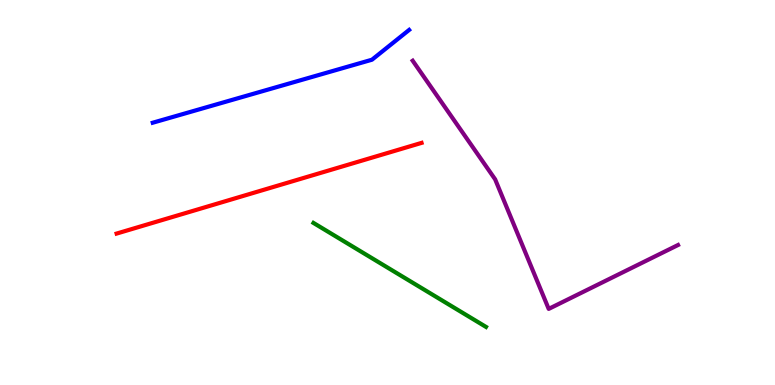[{'lines': ['blue', 'red'], 'intersections': []}, {'lines': ['green', 'red'], 'intersections': []}, {'lines': ['purple', 'red'], 'intersections': []}, {'lines': ['blue', 'green'], 'intersections': []}, {'lines': ['blue', 'purple'], 'intersections': []}, {'lines': ['green', 'purple'], 'intersections': []}]